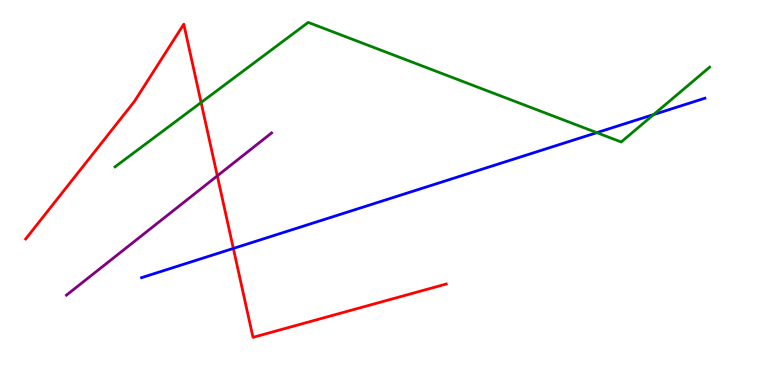[{'lines': ['blue', 'red'], 'intersections': [{'x': 3.01, 'y': 3.55}]}, {'lines': ['green', 'red'], 'intersections': [{'x': 2.59, 'y': 7.34}]}, {'lines': ['purple', 'red'], 'intersections': [{'x': 2.8, 'y': 5.43}]}, {'lines': ['blue', 'green'], 'intersections': [{'x': 7.7, 'y': 6.55}, {'x': 8.43, 'y': 7.02}]}, {'lines': ['blue', 'purple'], 'intersections': []}, {'lines': ['green', 'purple'], 'intersections': []}]